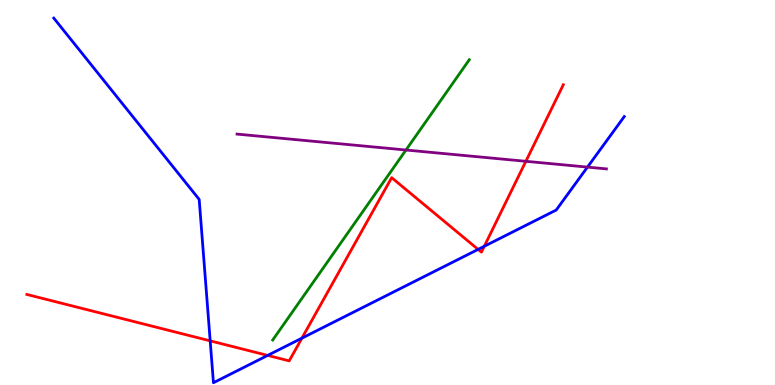[{'lines': ['blue', 'red'], 'intersections': [{'x': 2.71, 'y': 1.15}, {'x': 3.45, 'y': 0.769}, {'x': 3.9, 'y': 1.22}, {'x': 6.17, 'y': 3.52}, {'x': 6.25, 'y': 3.6}]}, {'lines': ['green', 'red'], 'intersections': []}, {'lines': ['purple', 'red'], 'intersections': [{'x': 6.79, 'y': 5.81}]}, {'lines': ['blue', 'green'], 'intersections': []}, {'lines': ['blue', 'purple'], 'intersections': [{'x': 7.58, 'y': 5.66}]}, {'lines': ['green', 'purple'], 'intersections': [{'x': 5.24, 'y': 6.1}]}]